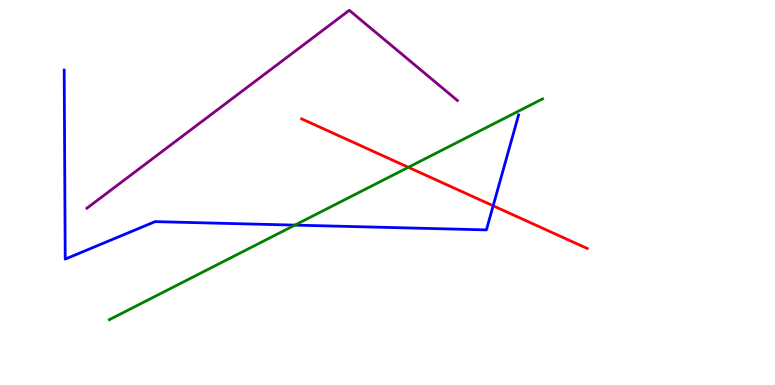[{'lines': ['blue', 'red'], 'intersections': [{'x': 6.36, 'y': 4.65}]}, {'lines': ['green', 'red'], 'intersections': [{'x': 5.27, 'y': 5.65}]}, {'lines': ['purple', 'red'], 'intersections': []}, {'lines': ['blue', 'green'], 'intersections': [{'x': 3.81, 'y': 4.15}]}, {'lines': ['blue', 'purple'], 'intersections': []}, {'lines': ['green', 'purple'], 'intersections': []}]